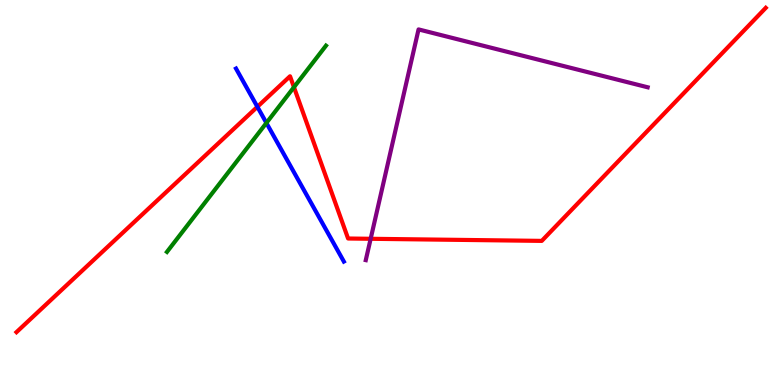[{'lines': ['blue', 'red'], 'intersections': [{'x': 3.32, 'y': 7.23}]}, {'lines': ['green', 'red'], 'intersections': [{'x': 3.79, 'y': 7.74}]}, {'lines': ['purple', 'red'], 'intersections': [{'x': 4.78, 'y': 3.8}]}, {'lines': ['blue', 'green'], 'intersections': [{'x': 3.44, 'y': 6.81}]}, {'lines': ['blue', 'purple'], 'intersections': []}, {'lines': ['green', 'purple'], 'intersections': []}]